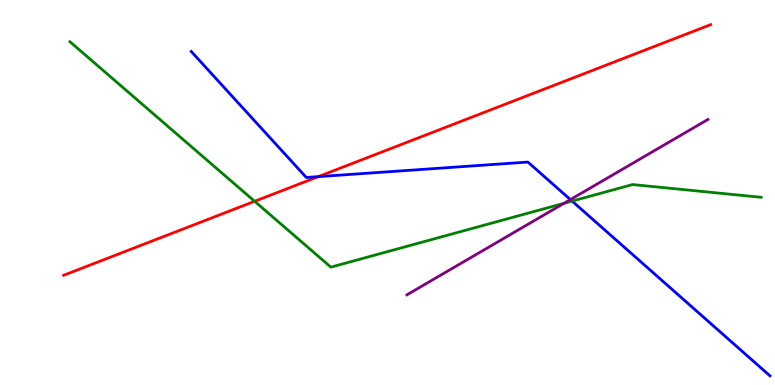[{'lines': ['blue', 'red'], 'intersections': [{'x': 4.11, 'y': 5.41}]}, {'lines': ['green', 'red'], 'intersections': [{'x': 3.29, 'y': 4.77}]}, {'lines': ['purple', 'red'], 'intersections': []}, {'lines': ['blue', 'green'], 'intersections': [{'x': 7.38, 'y': 4.78}]}, {'lines': ['blue', 'purple'], 'intersections': [{'x': 7.36, 'y': 4.82}]}, {'lines': ['green', 'purple'], 'intersections': [{'x': 7.28, 'y': 4.72}]}]